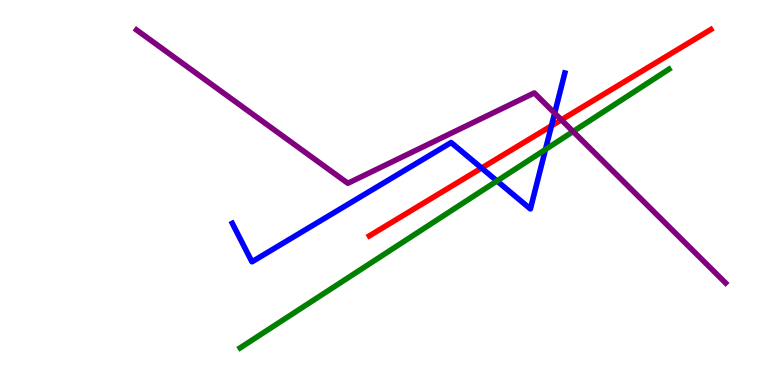[{'lines': ['blue', 'red'], 'intersections': [{'x': 6.21, 'y': 5.64}, {'x': 7.12, 'y': 6.73}]}, {'lines': ['green', 'red'], 'intersections': []}, {'lines': ['purple', 'red'], 'intersections': [{'x': 7.24, 'y': 6.89}]}, {'lines': ['blue', 'green'], 'intersections': [{'x': 6.41, 'y': 5.3}, {'x': 7.04, 'y': 6.12}]}, {'lines': ['blue', 'purple'], 'intersections': [{'x': 7.16, 'y': 7.06}]}, {'lines': ['green', 'purple'], 'intersections': [{'x': 7.39, 'y': 6.58}]}]